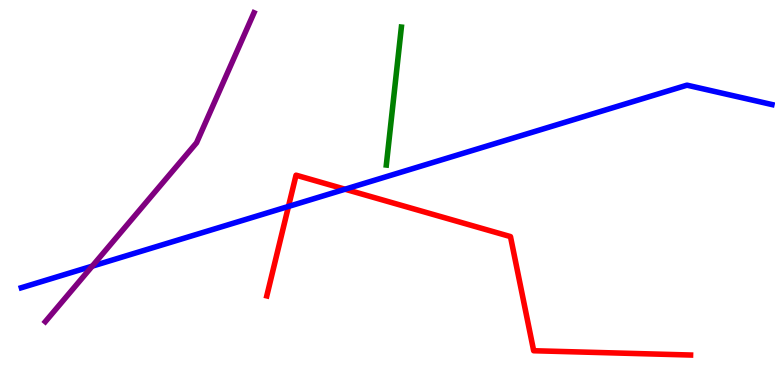[{'lines': ['blue', 'red'], 'intersections': [{'x': 3.72, 'y': 4.64}, {'x': 4.45, 'y': 5.09}]}, {'lines': ['green', 'red'], 'intersections': []}, {'lines': ['purple', 'red'], 'intersections': []}, {'lines': ['blue', 'green'], 'intersections': []}, {'lines': ['blue', 'purple'], 'intersections': [{'x': 1.19, 'y': 3.09}]}, {'lines': ['green', 'purple'], 'intersections': []}]